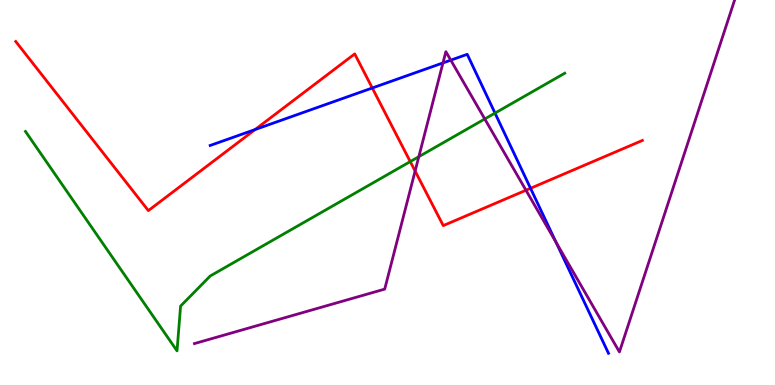[{'lines': ['blue', 'red'], 'intersections': [{'x': 3.29, 'y': 6.64}, {'x': 4.8, 'y': 7.71}, {'x': 6.85, 'y': 5.11}]}, {'lines': ['green', 'red'], 'intersections': [{'x': 5.29, 'y': 5.8}]}, {'lines': ['purple', 'red'], 'intersections': [{'x': 5.36, 'y': 5.56}, {'x': 6.79, 'y': 5.06}]}, {'lines': ['blue', 'green'], 'intersections': [{'x': 6.39, 'y': 7.06}]}, {'lines': ['blue', 'purple'], 'intersections': [{'x': 5.72, 'y': 8.37}, {'x': 5.82, 'y': 8.44}, {'x': 7.17, 'y': 3.71}]}, {'lines': ['green', 'purple'], 'intersections': [{'x': 5.4, 'y': 5.93}, {'x': 6.26, 'y': 6.91}]}]